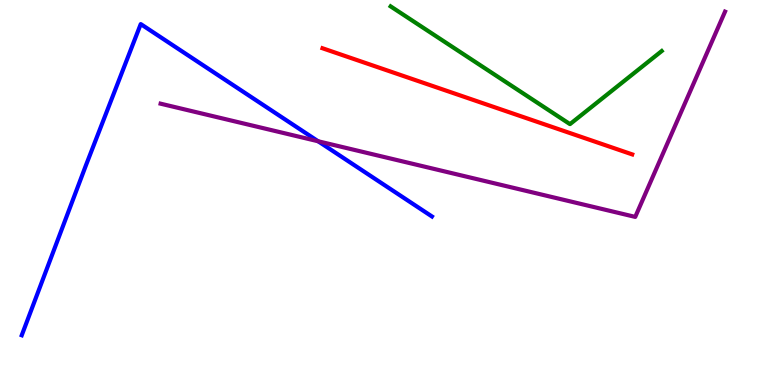[{'lines': ['blue', 'red'], 'intersections': []}, {'lines': ['green', 'red'], 'intersections': []}, {'lines': ['purple', 'red'], 'intersections': []}, {'lines': ['blue', 'green'], 'intersections': []}, {'lines': ['blue', 'purple'], 'intersections': [{'x': 4.1, 'y': 6.33}]}, {'lines': ['green', 'purple'], 'intersections': []}]